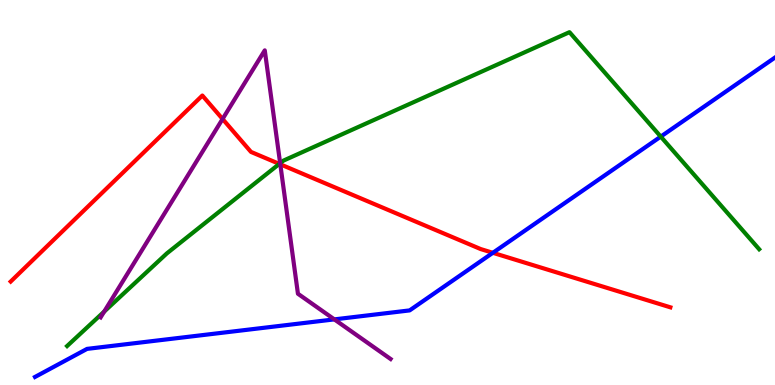[{'lines': ['blue', 'red'], 'intersections': [{'x': 6.36, 'y': 3.43}]}, {'lines': ['green', 'red'], 'intersections': [{'x': 3.6, 'y': 5.74}]}, {'lines': ['purple', 'red'], 'intersections': [{'x': 2.87, 'y': 6.91}, {'x': 3.62, 'y': 5.73}]}, {'lines': ['blue', 'green'], 'intersections': [{'x': 8.53, 'y': 6.45}]}, {'lines': ['blue', 'purple'], 'intersections': [{'x': 4.31, 'y': 1.7}]}, {'lines': ['green', 'purple'], 'intersections': [{'x': 1.34, 'y': 1.91}, {'x': 3.61, 'y': 5.76}]}]